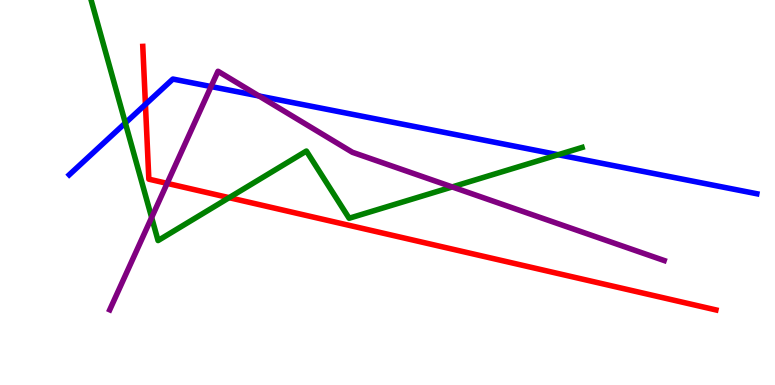[{'lines': ['blue', 'red'], 'intersections': [{'x': 1.88, 'y': 7.29}]}, {'lines': ['green', 'red'], 'intersections': [{'x': 2.96, 'y': 4.87}]}, {'lines': ['purple', 'red'], 'intersections': [{'x': 2.16, 'y': 5.24}]}, {'lines': ['blue', 'green'], 'intersections': [{'x': 1.62, 'y': 6.81}, {'x': 7.2, 'y': 5.98}]}, {'lines': ['blue', 'purple'], 'intersections': [{'x': 2.72, 'y': 7.75}, {'x': 3.34, 'y': 7.51}]}, {'lines': ['green', 'purple'], 'intersections': [{'x': 1.96, 'y': 4.35}, {'x': 5.83, 'y': 5.14}]}]